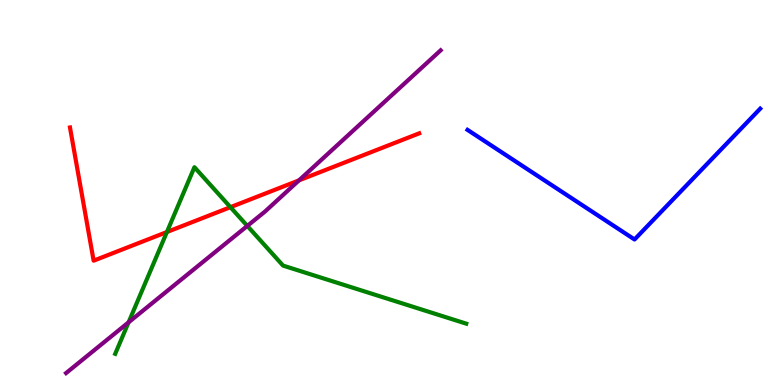[{'lines': ['blue', 'red'], 'intersections': []}, {'lines': ['green', 'red'], 'intersections': [{'x': 2.15, 'y': 3.97}, {'x': 2.97, 'y': 4.62}]}, {'lines': ['purple', 'red'], 'intersections': [{'x': 3.86, 'y': 5.32}]}, {'lines': ['blue', 'green'], 'intersections': []}, {'lines': ['blue', 'purple'], 'intersections': []}, {'lines': ['green', 'purple'], 'intersections': [{'x': 1.66, 'y': 1.63}, {'x': 3.19, 'y': 4.13}]}]